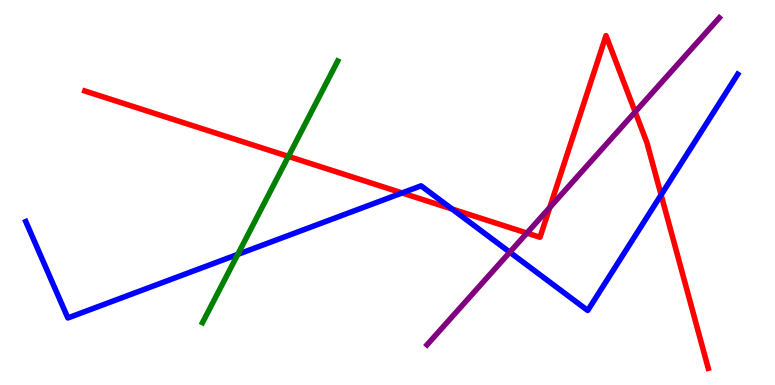[{'lines': ['blue', 'red'], 'intersections': [{'x': 5.19, 'y': 4.99}, {'x': 5.83, 'y': 4.57}, {'x': 8.53, 'y': 4.94}]}, {'lines': ['green', 'red'], 'intersections': [{'x': 3.72, 'y': 5.94}]}, {'lines': ['purple', 'red'], 'intersections': [{'x': 6.8, 'y': 3.95}, {'x': 7.09, 'y': 4.61}, {'x': 8.2, 'y': 7.09}]}, {'lines': ['blue', 'green'], 'intersections': [{'x': 3.07, 'y': 3.39}]}, {'lines': ['blue', 'purple'], 'intersections': [{'x': 6.58, 'y': 3.45}]}, {'lines': ['green', 'purple'], 'intersections': []}]